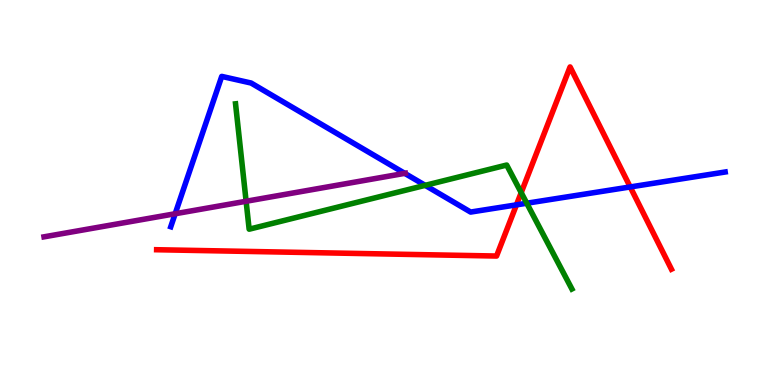[{'lines': ['blue', 'red'], 'intersections': [{'x': 6.66, 'y': 4.68}, {'x': 8.13, 'y': 5.14}]}, {'lines': ['green', 'red'], 'intersections': [{'x': 6.73, 'y': 5.0}]}, {'lines': ['purple', 'red'], 'intersections': []}, {'lines': ['blue', 'green'], 'intersections': [{'x': 5.49, 'y': 5.19}, {'x': 6.8, 'y': 4.72}]}, {'lines': ['blue', 'purple'], 'intersections': [{'x': 2.26, 'y': 4.45}, {'x': 5.22, 'y': 5.5}]}, {'lines': ['green', 'purple'], 'intersections': [{'x': 3.18, 'y': 4.77}]}]